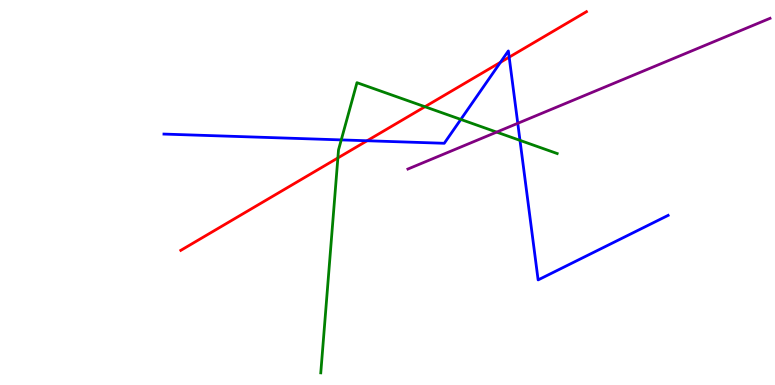[{'lines': ['blue', 'red'], 'intersections': [{'x': 4.74, 'y': 6.34}, {'x': 6.46, 'y': 8.38}, {'x': 6.57, 'y': 8.52}]}, {'lines': ['green', 'red'], 'intersections': [{'x': 4.36, 'y': 5.9}, {'x': 5.48, 'y': 7.23}]}, {'lines': ['purple', 'red'], 'intersections': []}, {'lines': ['blue', 'green'], 'intersections': [{'x': 4.4, 'y': 6.37}, {'x': 5.95, 'y': 6.9}, {'x': 6.71, 'y': 6.35}]}, {'lines': ['blue', 'purple'], 'intersections': [{'x': 6.68, 'y': 6.8}]}, {'lines': ['green', 'purple'], 'intersections': [{'x': 6.41, 'y': 6.57}]}]